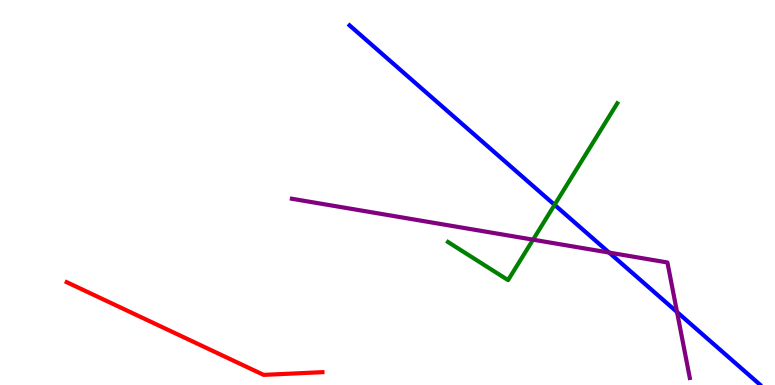[{'lines': ['blue', 'red'], 'intersections': []}, {'lines': ['green', 'red'], 'intersections': []}, {'lines': ['purple', 'red'], 'intersections': []}, {'lines': ['blue', 'green'], 'intersections': [{'x': 7.16, 'y': 4.68}]}, {'lines': ['blue', 'purple'], 'intersections': [{'x': 7.86, 'y': 3.44}, {'x': 8.74, 'y': 1.9}]}, {'lines': ['green', 'purple'], 'intersections': [{'x': 6.88, 'y': 3.77}]}]